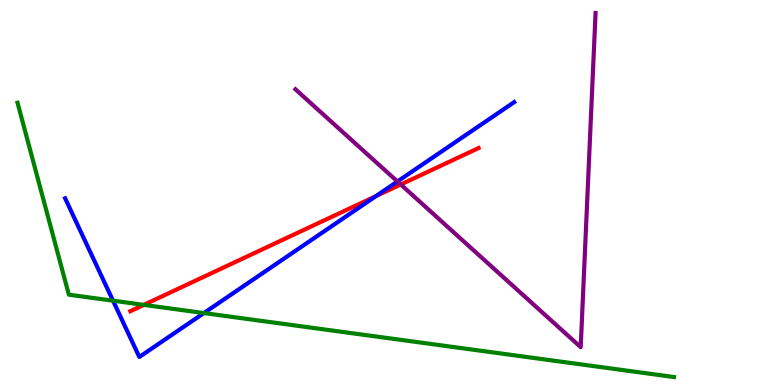[{'lines': ['blue', 'red'], 'intersections': [{'x': 4.85, 'y': 4.91}]}, {'lines': ['green', 'red'], 'intersections': [{'x': 1.86, 'y': 2.08}]}, {'lines': ['purple', 'red'], 'intersections': [{'x': 5.17, 'y': 5.21}]}, {'lines': ['blue', 'green'], 'intersections': [{'x': 1.46, 'y': 2.19}, {'x': 2.63, 'y': 1.87}]}, {'lines': ['blue', 'purple'], 'intersections': [{'x': 5.13, 'y': 5.29}]}, {'lines': ['green', 'purple'], 'intersections': []}]